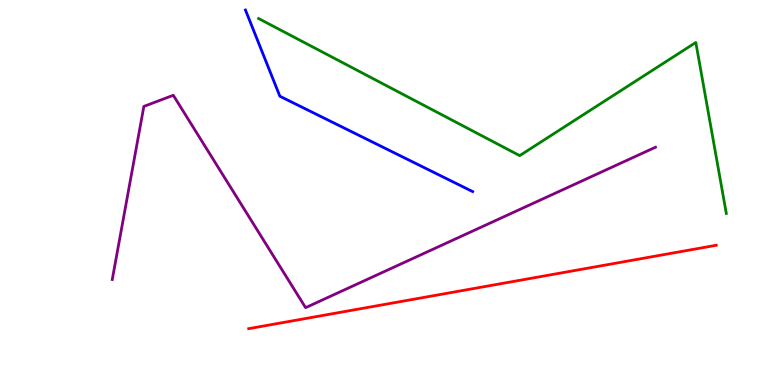[{'lines': ['blue', 'red'], 'intersections': []}, {'lines': ['green', 'red'], 'intersections': []}, {'lines': ['purple', 'red'], 'intersections': []}, {'lines': ['blue', 'green'], 'intersections': []}, {'lines': ['blue', 'purple'], 'intersections': []}, {'lines': ['green', 'purple'], 'intersections': []}]